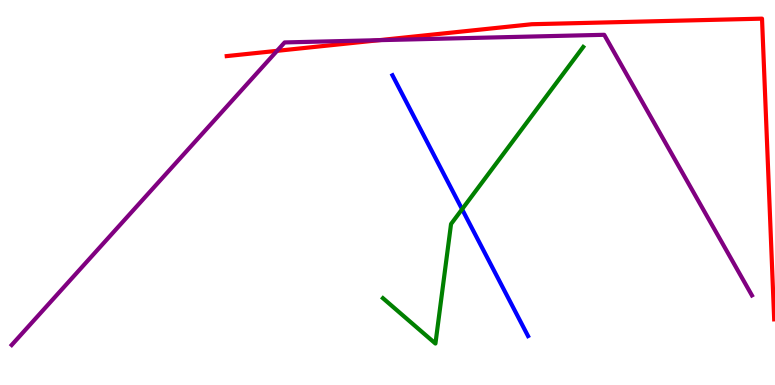[{'lines': ['blue', 'red'], 'intersections': []}, {'lines': ['green', 'red'], 'intersections': []}, {'lines': ['purple', 'red'], 'intersections': [{'x': 3.57, 'y': 8.68}, {'x': 4.89, 'y': 8.96}]}, {'lines': ['blue', 'green'], 'intersections': [{'x': 5.96, 'y': 4.57}]}, {'lines': ['blue', 'purple'], 'intersections': []}, {'lines': ['green', 'purple'], 'intersections': []}]